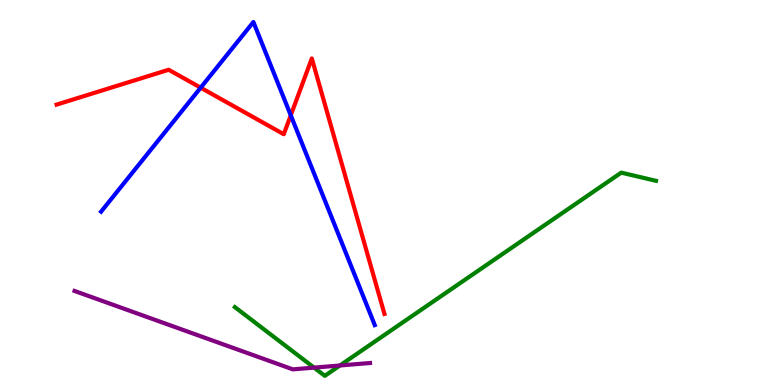[{'lines': ['blue', 'red'], 'intersections': [{'x': 2.59, 'y': 7.72}, {'x': 3.75, 'y': 7.0}]}, {'lines': ['green', 'red'], 'intersections': []}, {'lines': ['purple', 'red'], 'intersections': []}, {'lines': ['blue', 'green'], 'intersections': []}, {'lines': ['blue', 'purple'], 'intersections': []}, {'lines': ['green', 'purple'], 'intersections': [{'x': 4.05, 'y': 0.451}, {'x': 4.39, 'y': 0.507}]}]